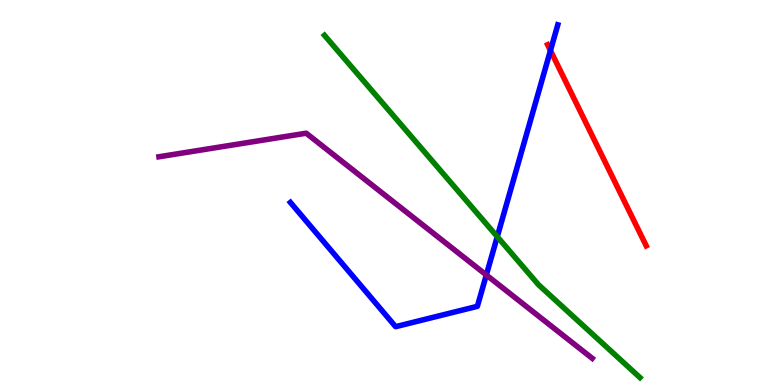[{'lines': ['blue', 'red'], 'intersections': [{'x': 7.1, 'y': 8.69}]}, {'lines': ['green', 'red'], 'intersections': []}, {'lines': ['purple', 'red'], 'intersections': []}, {'lines': ['blue', 'green'], 'intersections': [{'x': 6.42, 'y': 3.85}]}, {'lines': ['blue', 'purple'], 'intersections': [{'x': 6.28, 'y': 2.86}]}, {'lines': ['green', 'purple'], 'intersections': []}]